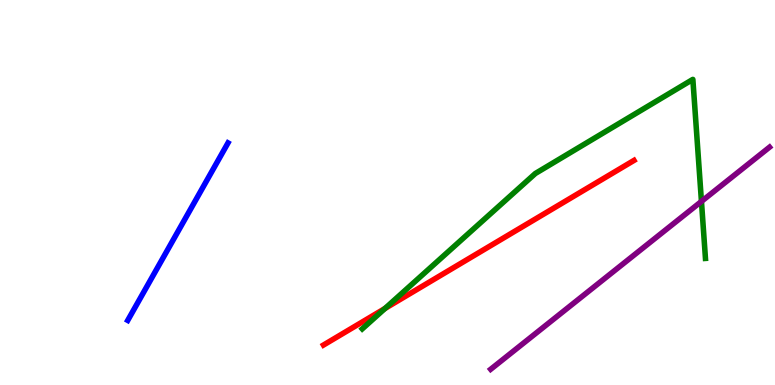[{'lines': ['blue', 'red'], 'intersections': []}, {'lines': ['green', 'red'], 'intersections': [{'x': 4.97, 'y': 1.99}]}, {'lines': ['purple', 'red'], 'intersections': []}, {'lines': ['blue', 'green'], 'intersections': []}, {'lines': ['blue', 'purple'], 'intersections': []}, {'lines': ['green', 'purple'], 'intersections': [{'x': 9.05, 'y': 4.77}]}]